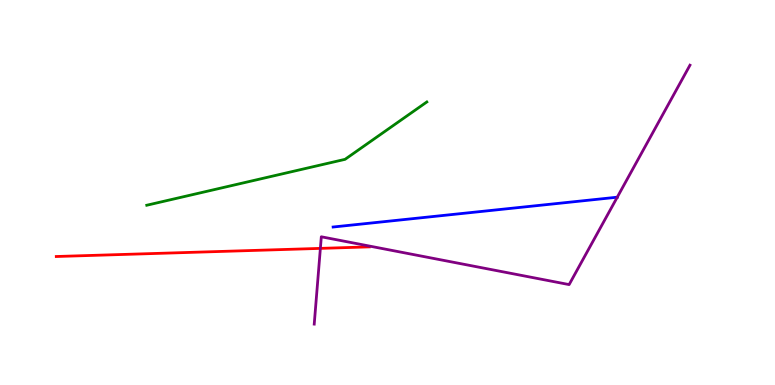[{'lines': ['blue', 'red'], 'intersections': []}, {'lines': ['green', 'red'], 'intersections': []}, {'lines': ['purple', 'red'], 'intersections': [{'x': 4.13, 'y': 3.55}]}, {'lines': ['blue', 'green'], 'intersections': []}, {'lines': ['blue', 'purple'], 'intersections': [{'x': 7.96, 'y': 4.88}]}, {'lines': ['green', 'purple'], 'intersections': []}]